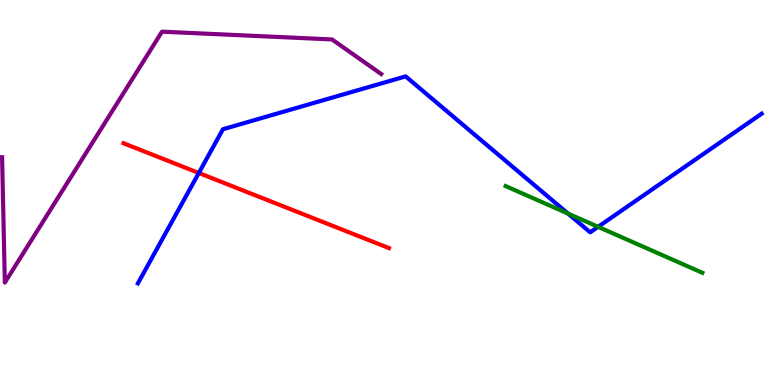[{'lines': ['blue', 'red'], 'intersections': [{'x': 2.57, 'y': 5.51}]}, {'lines': ['green', 'red'], 'intersections': []}, {'lines': ['purple', 'red'], 'intersections': []}, {'lines': ['blue', 'green'], 'intersections': [{'x': 7.33, 'y': 4.45}, {'x': 7.72, 'y': 4.11}]}, {'lines': ['blue', 'purple'], 'intersections': []}, {'lines': ['green', 'purple'], 'intersections': []}]